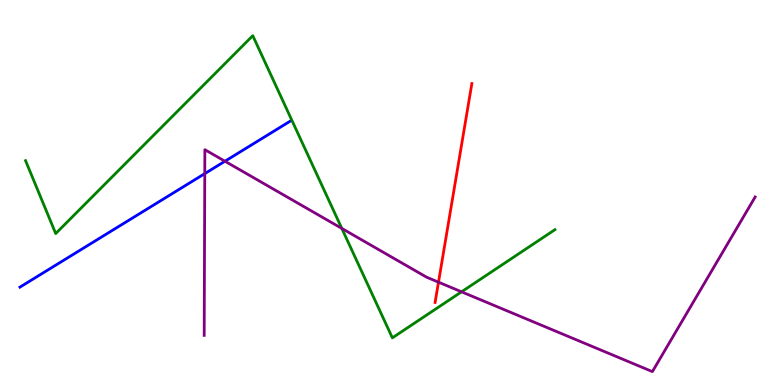[{'lines': ['blue', 'red'], 'intersections': []}, {'lines': ['green', 'red'], 'intersections': []}, {'lines': ['purple', 'red'], 'intersections': [{'x': 5.66, 'y': 2.67}]}, {'lines': ['blue', 'green'], 'intersections': []}, {'lines': ['blue', 'purple'], 'intersections': [{'x': 2.64, 'y': 5.49}, {'x': 2.9, 'y': 5.81}]}, {'lines': ['green', 'purple'], 'intersections': [{'x': 4.41, 'y': 4.07}, {'x': 5.96, 'y': 2.42}]}]